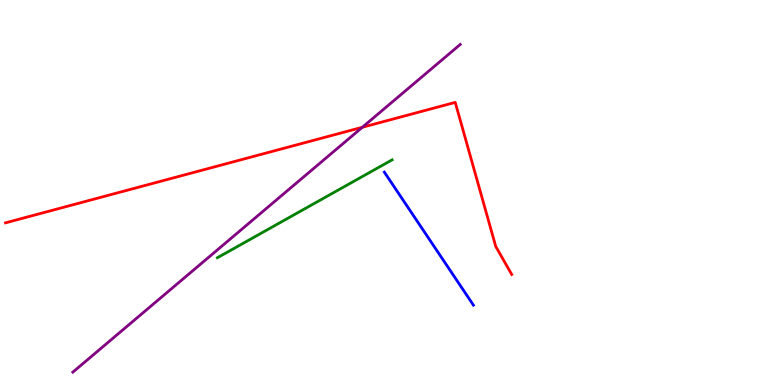[{'lines': ['blue', 'red'], 'intersections': []}, {'lines': ['green', 'red'], 'intersections': []}, {'lines': ['purple', 'red'], 'intersections': [{'x': 4.68, 'y': 6.69}]}, {'lines': ['blue', 'green'], 'intersections': []}, {'lines': ['blue', 'purple'], 'intersections': []}, {'lines': ['green', 'purple'], 'intersections': []}]